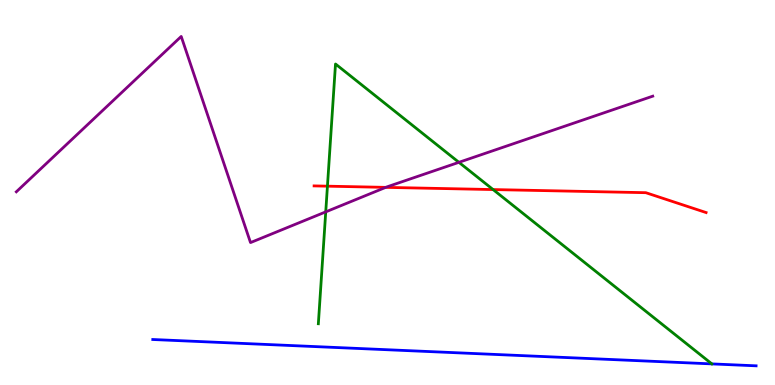[{'lines': ['blue', 'red'], 'intersections': []}, {'lines': ['green', 'red'], 'intersections': [{'x': 4.22, 'y': 5.16}, {'x': 6.36, 'y': 5.08}]}, {'lines': ['purple', 'red'], 'intersections': [{'x': 4.98, 'y': 5.13}]}, {'lines': ['blue', 'green'], 'intersections': []}, {'lines': ['blue', 'purple'], 'intersections': []}, {'lines': ['green', 'purple'], 'intersections': [{'x': 4.2, 'y': 4.5}, {'x': 5.92, 'y': 5.78}]}]